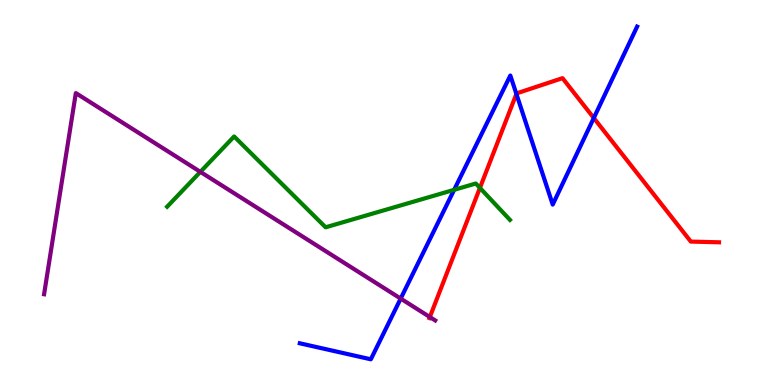[{'lines': ['blue', 'red'], 'intersections': [{'x': 6.66, 'y': 7.56}, {'x': 7.66, 'y': 6.94}]}, {'lines': ['green', 'red'], 'intersections': [{'x': 6.19, 'y': 5.12}]}, {'lines': ['purple', 'red'], 'intersections': [{'x': 5.55, 'y': 1.77}]}, {'lines': ['blue', 'green'], 'intersections': [{'x': 5.86, 'y': 5.07}]}, {'lines': ['blue', 'purple'], 'intersections': [{'x': 5.17, 'y': 2.24}]}, {'lines': ['green', 'purple'], 'intersections': [{'x': 2.59, 'y': 5.54}]}]